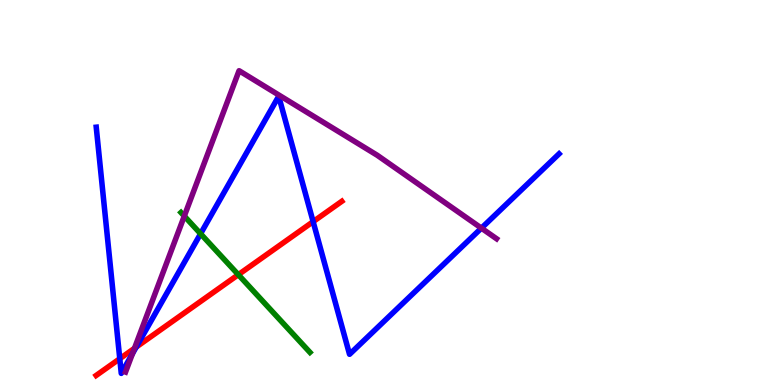[{'lines': ['blue', 'red'], 'intersections': [{'x': 1.55, 'y': 0.683}, {'x': 1.76, 'y': 0.986}, {'x': 4.04, 'y': 4.24}]}, {'lines': ['green', 'red'], 'intersections': [{'x': 3.08, 'y': 2.87}]}, {'lines': ['purple', 'red'], 'intersections': [{'x': 1.74, 'y': 0.954}]}, {'lines': ['blue', 'green'], 'intersections': [{'x': 2.59, 'y': 3.93}]}, {'lines': ['blue', 'purple'], 'intersections': [{'x': 1.71, 'y': 0.813}, {'x': 6.21, 'y': 4.07}]}, {'lines': ['green', 'purple'], 'intersections': [{'x': 2.38, 'y': 4.39}]}]